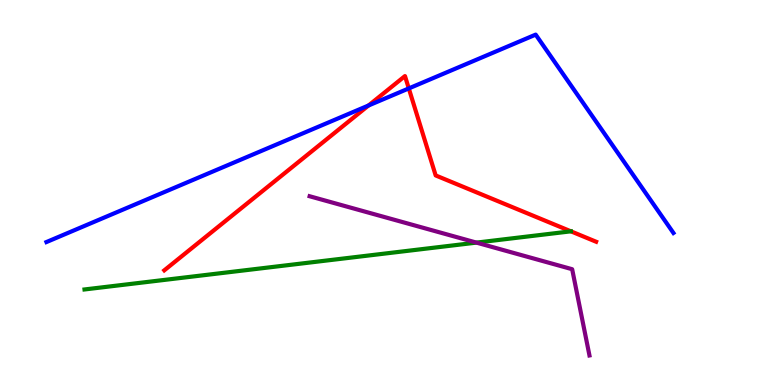[{'lines': ['blue', 'red'], 'intersections': [{'x': 4.75, 'y': 7.26}, {'x': 5.27, 'y': 7.7}]}, {'lines': ['green', 'red'], 'intersections': []}, {'lines': ['purple', 'red'], 'intersections': []}, {'lines': ['blue', 'green'], 'intersections': []}, {'lines': ['blue', 'purple'], 'intersections': []}, {'lines': ['green', 'purple'], 'intersections': [{'x': 6.15, 'y': 3.7}]}]